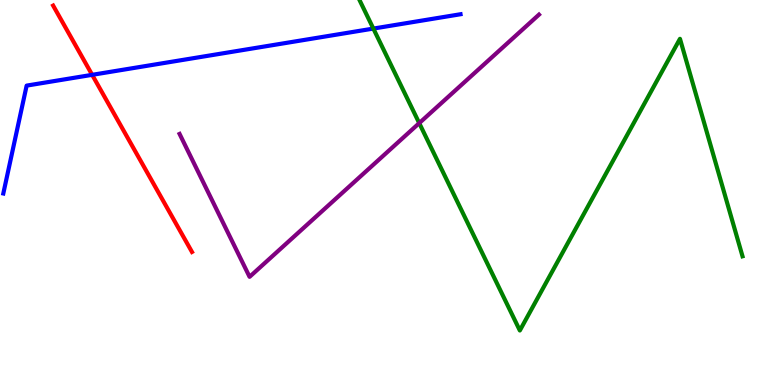[{'lines': ['blue', 'red'], 'intersections': [{'x': 1.19, 'y': 8.06}]}, {'lines': ['green', 'red'], 'intersections': []}, {'lines': ['purple', 'red'], 'intersections': []}, {'lines': ['blue', 'green'], 'intersections': [{'x': 4.82, 'y': 9.26}]}, {'lines': ['blue', 'purple'], 'intersections': []}, {'lines': ['green', 'purple'], 'intersections': [{'x': 5.41, 'y': 6.8}]}]